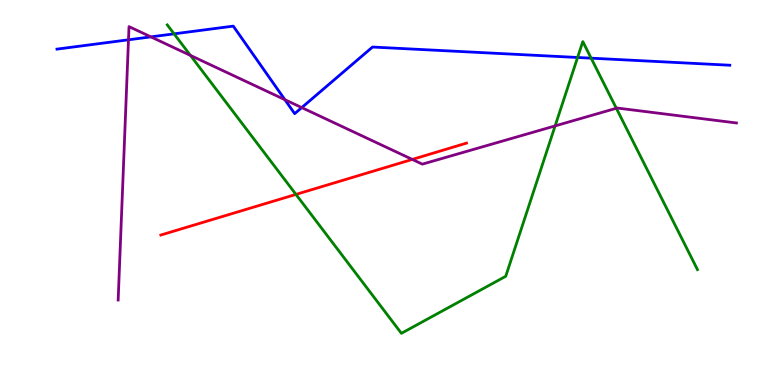[{'lines': ['blue', 'red'], 'intersections': []}, {'lines': ['green', 'red'], 'intersections': [{'x': 3.82, 'y': 4.95}]}, {'lines': ['purple', 'red'], 'intersections': [{'x': 5.32, 'y': 5.86}]}, {'lines': ['blue', 'green'], 'intersections': [{'x': 2.25, 'y': 9.12}, {'x': 7.45, 'y': 8.51}, {'x': 7.63, 'y': 8.49}]}, {'lines': ['blue', 'purple'], 'intersections': [{'x': 1.66, 'y': 8.97}, {'x': 1.95, 'y': 9.04}, {'x': 3.68, 'y': 7.41}, {'x': 3.89, 'y': 7.21}]}, {'lines': ['green', 'purple'], 'intersections': [{'x': 2.46, 'y': 8.56}, {'x': 7.16, 'y': 6.73}, {'x': 7.95, 'y': 7.19}]}]